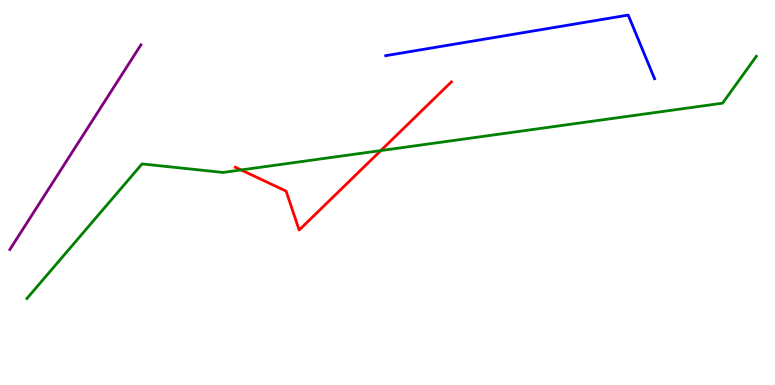[{'lines': ['blue', 'red'], 'intersections': []}, {'lines': ['green', 'red'], 'intersections': [{'x': 3.11, 'y': 5.59}, {'x': 4.91, 'y': 6.09}]}, {'lines': ['purple', 'red'], 'intersections': []}, {'lines': ['blue', 'green'], 'intersections': []}, {'lines': ['blue', 'purple'], 'intersections': []}, {'lines': ['green', 'purple'], 'intersections': []}]